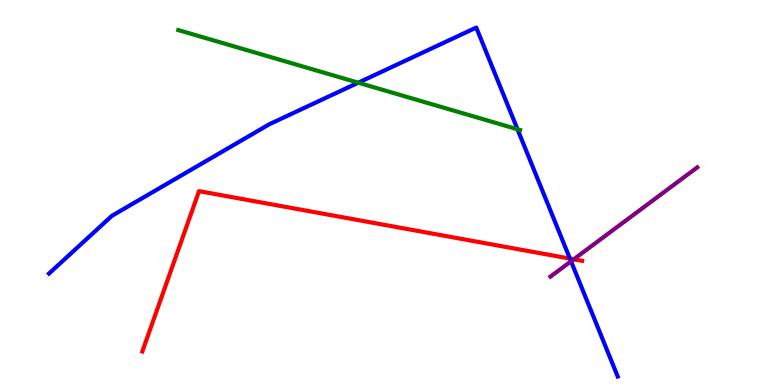[{'lines': ['blue', 'red'], 'intersections': [{'x': 7.35, 'y': 3.28}]}, {'lines': ['green', 'red'], 'intersections': []}, {'lines': ['purple', 'red'], 'intersections': [{'x': 7.4, 'y': 3.26}]}, {'lines': ['blue', 'green'], 'intersections': [{'x': 4.62, 'y': 7.85}, {'x': 6.68, 'y': 6.64}]}, {'lines': ['blue', 'purple'], 'intersections': [{'x': 7.37, 'y': 3.21}]}, {'lines': ['green', 'purple'], 'intersections': []}]